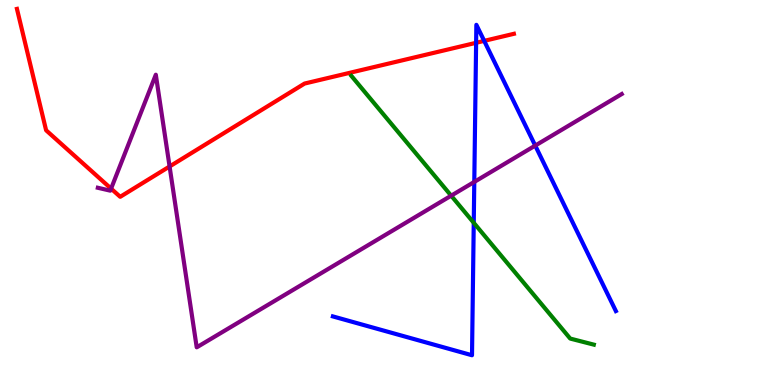[{'lines': ['blue', 'red'], 'intersections': [{'x': 6.14, 'y': 8.89}, {'x': 6.25, 'y': 8.94}]}, {'lines': ['green', 'red'], 'intersections': []}, {'lines': ['purple', 'red'], 'intersections': [{'x': 1.43, 'y': 5.1}, {'x': 2.19, 'y': 5.68}]}, {'lines': ['blue', 'green'], 'intersections': [{'x': 6.11, 'y': 4.21}]}, {'lines': ['blue', 'purple'], 'intersections': [{'x': 6.12, 'y': 5.28}, {'x': 6.91, 'y': 6.22}]}, {'lines': ['green', 'purple'], 'intersections': [{'x': 5.82, 'y': 4.92}]}]